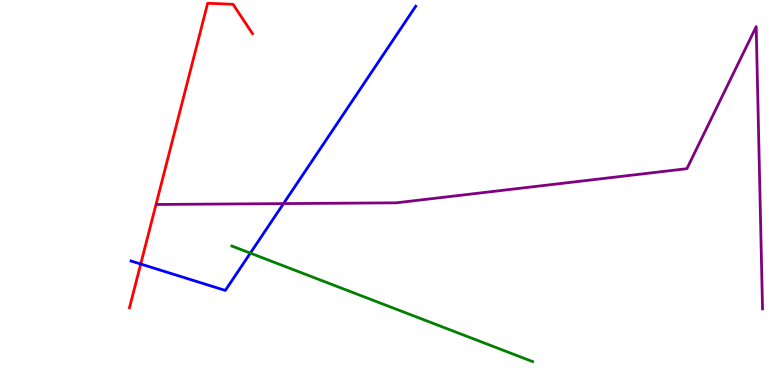[{'lines': ['blue', 'red'], 'intersections': [{'x': 1.82, 'y': 3.14}]}, {'lines': ['green', 'red'], 'intersections': []}, {'lines': ['purple', 'red'], 'intersections': []}, {'lines': ['blue', 'green'], 'intersections': [{'x': 3.23, 'y': 3.43}]}, {'lines': ['blue', 'purple'], 'intersections': [{'x': 3.66, 'y': 4.71}]}, {'lines': ['green', 'purple'], 'intersections': []}]